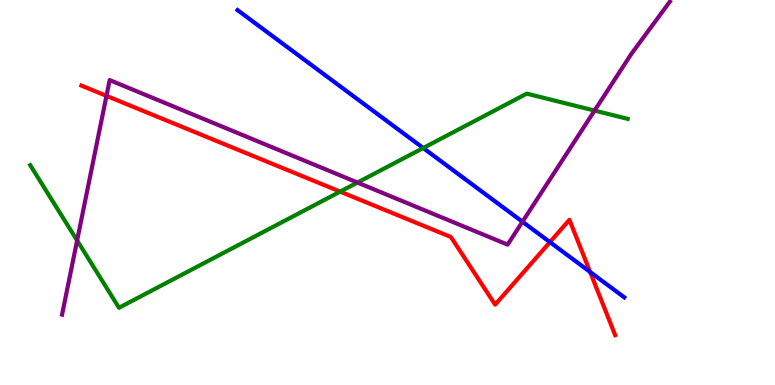[{'lines': ['blue', 'red'], 'intersections': [{'x': 7.1, 'y': 3.71}, {'x': 7.61, 'y': 2.94}]}, {'lines': ['green', 'red'], 'intersections': [{'x': 4.39, 'y': 5.02}]}, {'lines': ['purple', 'red'], 'intersections': [{'x': 1.37, 'y': 7.51}]}, {'lines': ['blue', 'green'], 'intersections': [{'x': 5.46, 'y': 6.16}]}, {'lines': ['blue', 'purple'], 'intersections': [{'x': 6.74, 'y': 4.24}]}, {'lines': ['green', 'purple'], 'intersections': [{'x': 0.995, 'y': 3.75}, {'x': 4.61, 'y': 5.26}, {'x': 7.67, 'y': 7.13}]}]